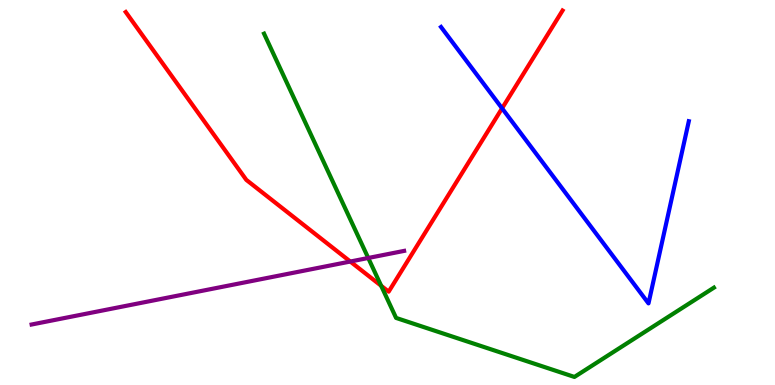[{'lines': ['blue', 'red'], 'intersections': [{'x': 6.48, 'y': 7.19}]}, {'lines': ['green', 'red'], 'intersections': [{'x': 4.92, 'y': 2.58}]}, {'lines': ['purple', 'red'], 'intersections': [{'x': 4.52, 'y': 3.21}]}, {'lines': ['blue', 'green'], 'intersections': []}, {'lines': ['blue', 'purple'], 'intersections': []}, {'lines': ['green', 'purple'], 'intersections': [{'x': 4.75, 'y': 3.3}]}]